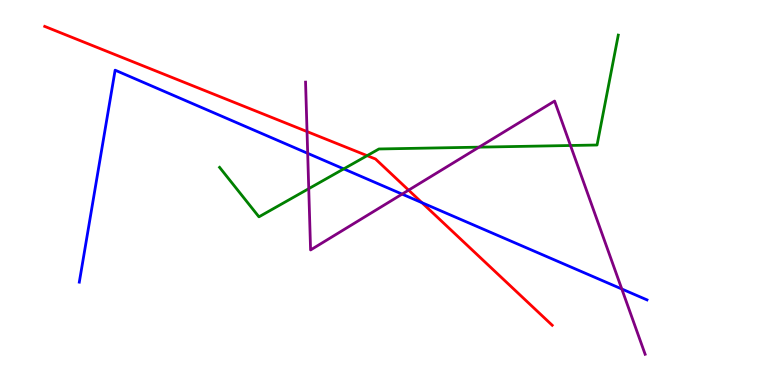[{'lines': ['blue', 'red'], 'intersections': [{'x': 5.44, 'y': 4.74}]}, {'lines': ['green', 'red'], 'intersections': [{'x': 4.74, 'y': 5.96}]}, {'lines': ['purple', 'red'], 'intersections': [{'x': 3.96, 'y': 6.58}, {'x': 5.27, 'y': 5.06}]}, {'lines': ['blue', 'green'], 'intersections': [{'x': 4.44, 'y': 5.61}]}, {'lines': ['blue', 'purple'], 'intersections': [{'x': 3.97, 'y': 6.02}, {'x': 5.19, 'y': 4.96}, {'x': 8.02, 'y': 2.49}]}, {'lines': ['green', 'purple'], 'intersections': [{'x': 3.98, 'y': 5.1}, {'x': 6.18, 'y': 6.18}, {'x': 7.36, 'y': 6.22}]}]